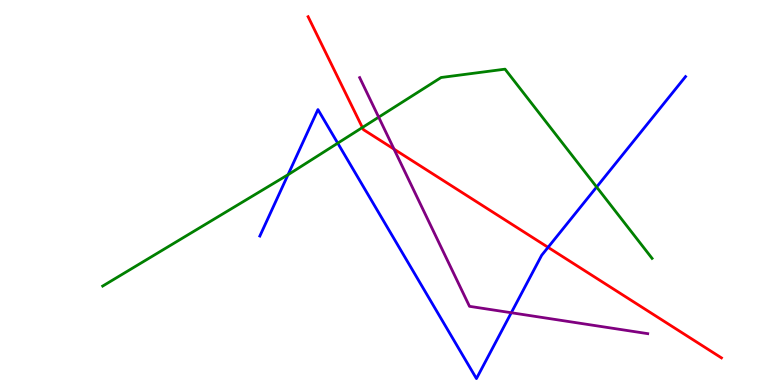[{'lines': ['blue', 'red'], 'intersections': [{'x': 7.07, 'y': 3.58}]}, {'lines': ['green', 'red'], 'intersections': [{'x': 4.68, 'y': 6.69}]}, {'lines': ['purple', 'red'], 'intersections': [{'x': 5.08, 'y': 6.13}]}, {'lines': ['blue', 'green'], 'intersections': [{'x': 3.72, 'y': 5.46}, {'x': 4.36, 'y': 6.28}, {'x': 7.7, 'y': 5.14}]}, {'lines': ['blue', 'purple'], 'intersections': [{'x': 6.6, 'y': 1.88}]}, {'lines': ['green', 'purple'], 'intersections': [{'x': 4.89, 'y': 6.96}]}]